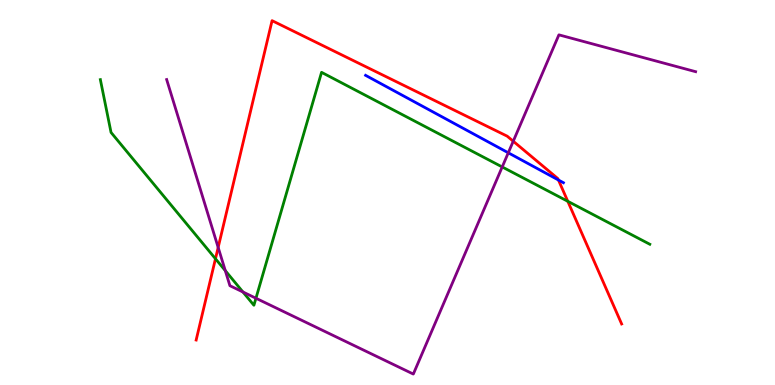[{'lines': ['blue', 'red'], 'intersections': [{'x': 7.21, 'y': 5.32}]}, {'lines': ['green', 'red'], 'intersections': [{'x': 2.78, 'y': 3.28}, {'x': 7.33, 'y': 4.77}]}, {'lines': ['purple', 'red'], 'intersections': [{'x': 2.82, 'y': 3.57}, {'x': 6.62, 'y': 6.33}]}, {'lines': ['blue', 'green'], 'intersections': []}, {'lines': ['blue', 'purple'], 'intersections': [{'x': 6.56, 'y': 6.03}]}, {'lines': ['green', 'purple'], 'intersections': [{'x': 2.91, 'y': 2.97}, {'x': 3.13, 'y': 2.42}, {'x': 3.3, 'y': 2.25}, {'x': 6.48, 'y': 5.66}]}]